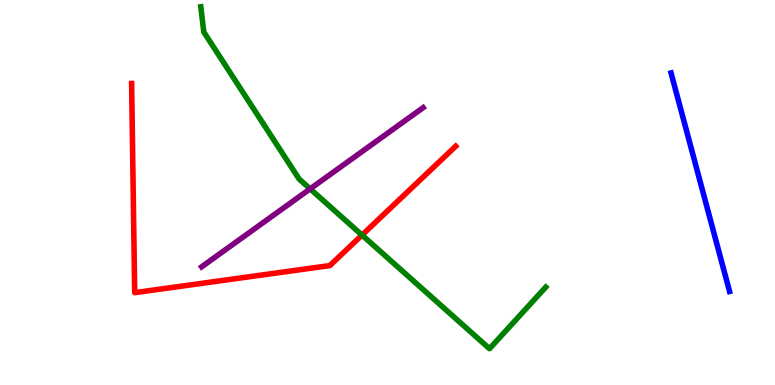[{'lines': ['blue', 'red'], 'intersections': []}, {'lines': ['green', 'red'], 'intersections': [{'x': 4.67, 'y': 3.89}]}, {'lines': ['purple', 'red'], 'intersections': []}, {'lines': ['blue', 'green'], 'intersections': []}, {'lines': ['blue', 'purple'], 'intersections': []}, {'lines': ['green', 'purple'], 'intersections': [{'x': 4.0, 'y': 5.09}]}]